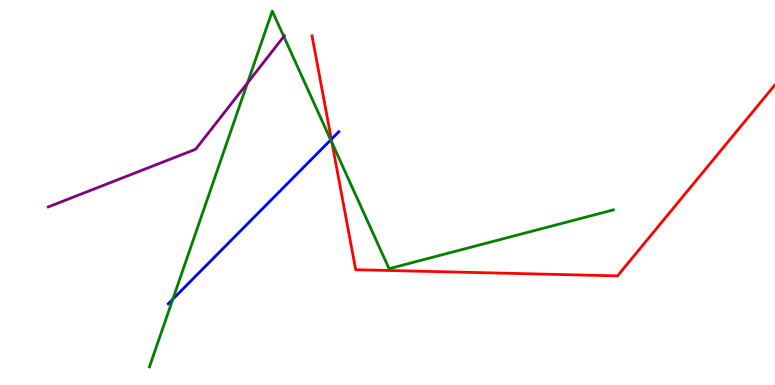[{'lines': ['blue', 'red'], 'intersections': [{'x': 4.28, 'y': 6.38}]}, {'lines': ['green', 'red'], 'intersections': [{'x': 4.28, 'y': 6.29}]}, {'lines': ['purple', 'red'], 'intersections': []}, {'lines': ['blue', 'green'], 'intersections': [{'x': 2.23, 'y': 2.23}, {'x': 4.27, 'y': 6.37}]}, {'lines': ['blue', 'purple'], 'intersections': []}, {'lines': ['green', 'purple'], 'intersections': [{'x': 3.19, 'y': 7.85}, {'x': 3.66, 'y': 9.05}]}]